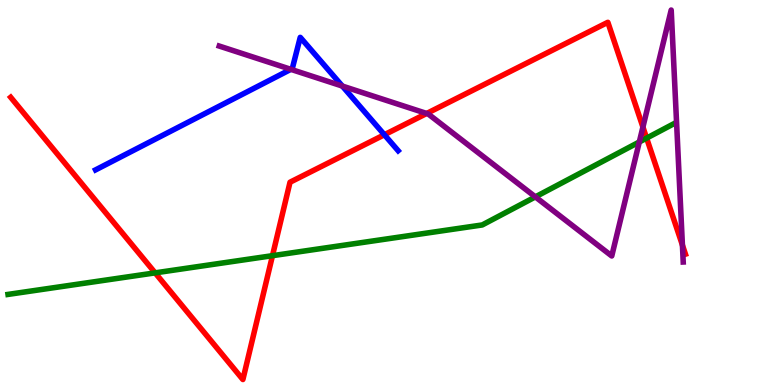[{'lines': ['blue', 'red'], 'intersections': [{'x': 4.96, 'y': 6.5}]}, {'lines': ['green', 'red'], 'intersections': [{'x': 2.0, 'y': 2.91}, {'x': 3.52, 'y': 3.36}, {'x': 8.34, 'y': 6.41}]}, {'lines': ['purple', 'red'], 'intersections': [{'x': 5.51, 'y': 7.05}, {'x': 8.3, 'y': 6.7}, {'x': 8.81, 'y': 3.63}]}, {'lines': ['blue', 'green'], 'intersections': []}, {'lines': ['blue', 'purple'], 'intersections': [{'x': 3.75, 'y': 8.2}, {'x': 4.42, 'y': 7.76}]}, {'lines': ['green', 'purple'], 'intersections': [{'x': 6.91, 'y': 4.89}, {'x': 8.25, 'y': 6.31}]}]